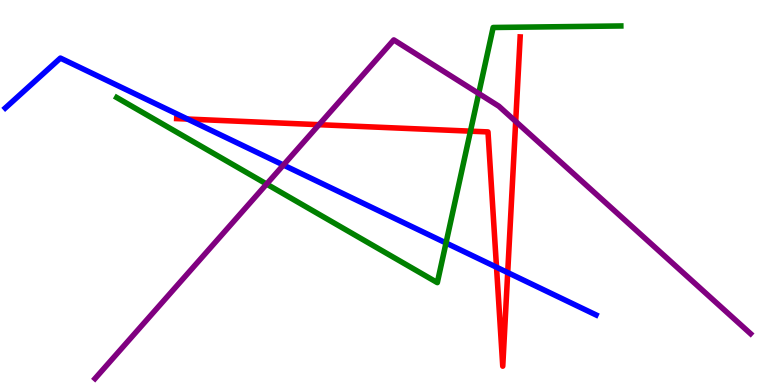[{'lines': ['blue', 'red'], 'intersections': [{'x': 2.42, 'y': 6.91}, {'x': 6.41, 'y': 3.06}, {'x': 6.55, 'y': 2.92}]}, {'lines': ['green', 'red'], 'intersections': [{'x': 6.07, 'y': 6.59}]}, {'lines': ['purple', 'red'], 'intersections': [{'x': 4.12, 'y': 6.76}, {'x': 6.65, 'y': 6.85}]}, {'lines': ['blue', 'green'], 'intersections': [{'x': 5.75, 'y': 3.69}]}, {'lines': ['blue', 'purple'], 'intersections': [{'x': 3.66, 'y': 5.71}]}, {'lines': ['green', 'purple'], 'intersections': [{'x': 3.44, 'y': 5.22}, {'x': 6.18, 'y': 7.57}]}]